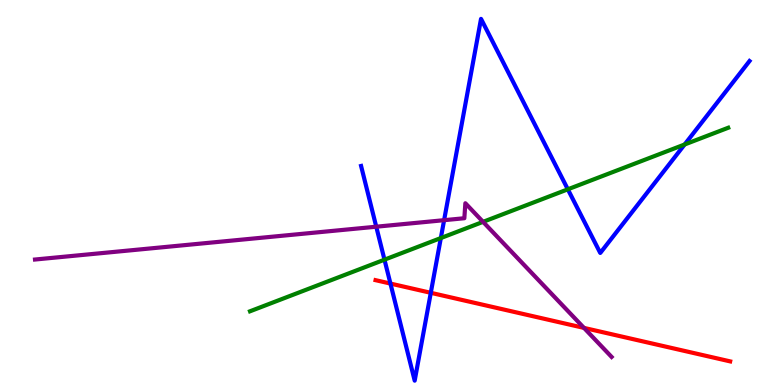[{'lines': ['blue', 'red'], 'intersections': [{'x': 5.04, 'y': 2.63}, {'x': 5.56, 'y': 2.39}]}, {'lines': ['green', 'red'], 'intersections': []}, {'lines': ['purple', 'red'], 'intersections': [{'x': 7.54, 'y': 1.48}]}, {'lines': ['blue', 'green'], 'intersections': [{'x': 4.96, 'y': 3.26}, {'x': 5.69, 'y': 3.82}, {'x': 7.33, 'y': 5.08}, {'x': 8.83, 'y': 6.25}]}, {'lines': ['blue', 'purple'], 'intersections': [{'x': 4.85, 'y': 4.11}, {'x': 5.73, 'y': 4.28}]}, {'lines': ['green', 'purple'], 'intersections': [{'x': 6.23, 'y': 4.24}]}]